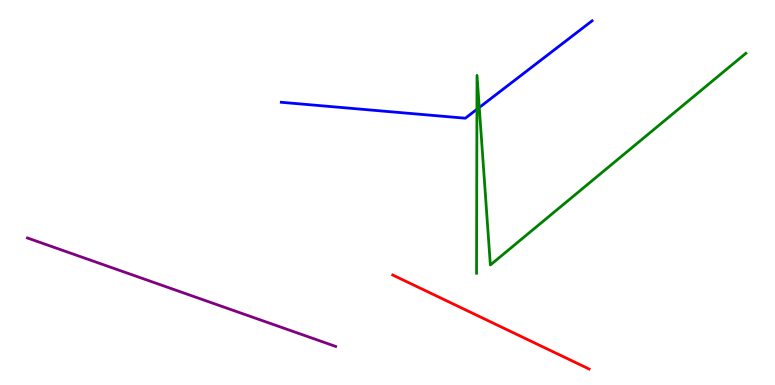[{'lines': ['blue', 'red'], 'intersections': []}, {'lines': ['green', 'red'], 'intersections': []}, {'lines': ['purple', 'red'], 'intersections': []}, {'lines': ['blue', 'green'], 'intersections': [{'x': 6.15, 'y': 7.16}, {'x': 6.18, 'y': 7.21}]}, {'lines': ['blue', 'purple'], 'intersections': []}, {'lines': ['green', 'purple'], 'intersections': []}]